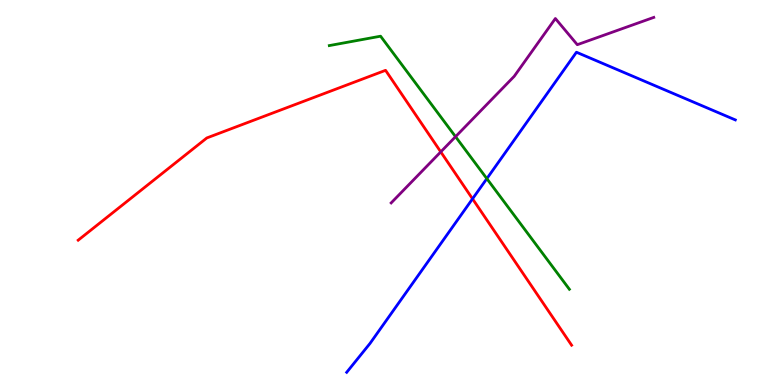[{'lines': ['blue', 'red'], 'intersections': [{'x': 6.1, 'y': 4.84}]}, {'lines': ['green', 'red'], 'intersections': []}, {'lines': ['purple', 'red'], 'intersections': [{'x': 5.69, 'y': 6.06}]}, {'lines': ['blue', 'green'], 'intersections': [{'x': 6.28, 'y': 5.36}]}, {'lines': ['blue', 'purple'], 'intersections': []}, {'lines': ['green', 'purple'], 'intersections': [{'x': 5.88, 'y': 6.45}]}]